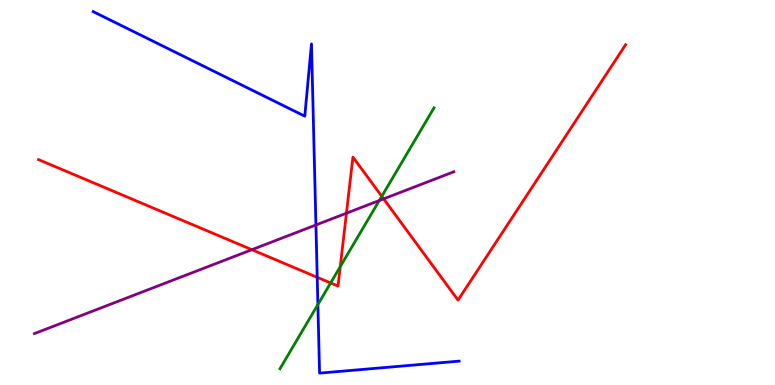[{'lines': ['blue', 'red'], 'intersections': [{'x': 4.09, 'y': 2.8}]}, {'lines': ['green', 'red'], 'intersections': [{'x': 4.27, 'y': 2.65}, {'x': 4.39, 'y': 3.07}, {'x': 4.93, 'y': 4.9}]}, {'lines': ['purple', 'red'], 'intersections': [{'x': 3.25, 'y': 3.51}, {'x': 4.47, 'y': 4.46}, {'x': 4.95, 'y': 4.83}]}, {'lines': ['blue', 'green'], 'intersections': [{'x': 4.1, 'y': 2.09}]}, {'lines': ['blue', 'purple'], 'intersections': [{'x': 4.08, 'y': 4.16}]}, {'lines': ['green', 'purple'], 'intersections': [{'x': 4.89, 'y': 4.79}]}]